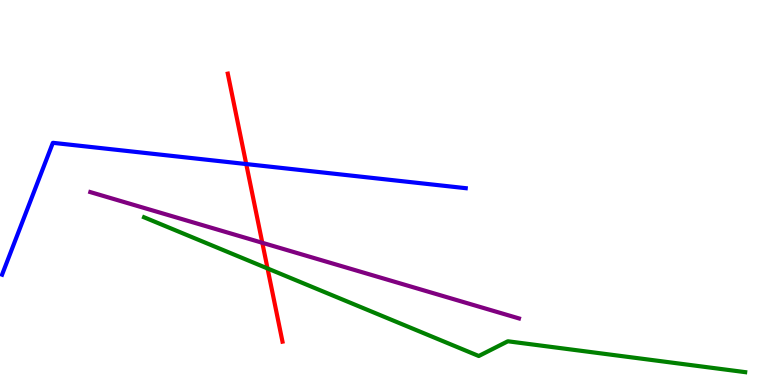[{'lines': ['blue', 'red'], 'intersections': [{'x': 3.18, 'y': 5.74}]}, {'lines': ['green', 'red'], 'intersections': [{'x': 3.45, 'y': 3.03}]}, {'lines': ['purple', 'red'], 'intersections': [{'x': 3.38, 'y': 3.69}]}, {'lines': ['blue', 'green'], 'intersections': []}, {'lines': ['blue', 'purple'], 'intersections': []}, {'lines': ['green', 'purple'], 'intersections': []}]